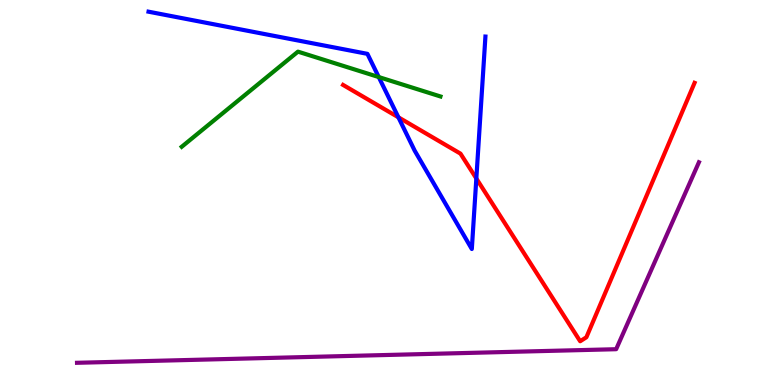[{'lines': ['blue', 'red'], 'intersections': [{'x': 5.14, 'y': 6.95}, {'x': 6.15, 'y': 5.36}]}, {'lines': ['green', 'red'], 'intersections': []}, {'lines': ['purple', 'red'], 'intersections': []}, {'lines': ['blue', 'green'], 'intersections': [{'x': 4.89, 'y': 8.0}]}, {'lines': ['blue', 'purple'], 'intersections': []}, {'lines': ['green', 'purple'], 'intersections': []}]